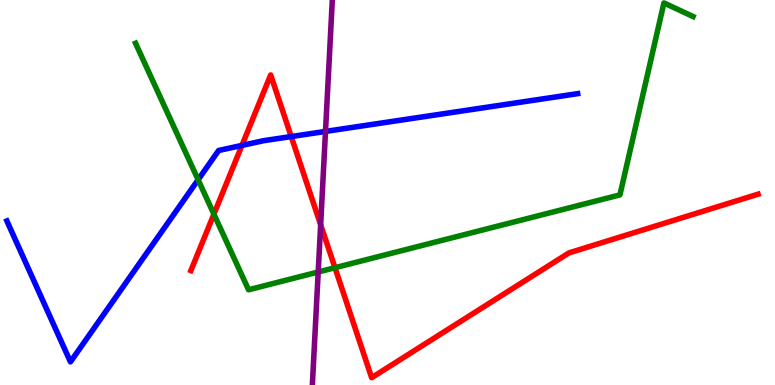[{'lines': ['blue', 'red'], 'intersections': [{'x': 3.12, 'y': 6.22}, {'x': 3.76, 'y': 6.45}]}, {'lines': ['green', 'red'], 'intersections': [{'x': 2.76, 'y': 4.44}, {'x': 4.32, 'y': 3.05}]}, {'lines': ['purple', 'red'], 'intersections': [{'x': 4.14, 'y': 4.16}]}, {'lines': ['blue', 'green'], 'intersections': [{'x': 2.56, 'y': 5.33}]}, {'lines': ['blue', 'purple'], 'intersections': [{'x': 4.2, 'y': 6.59}]}, {'lines': ['green', 'purple'], 'intersections': [{'x': 4.11, 'y': 2.94}]}]